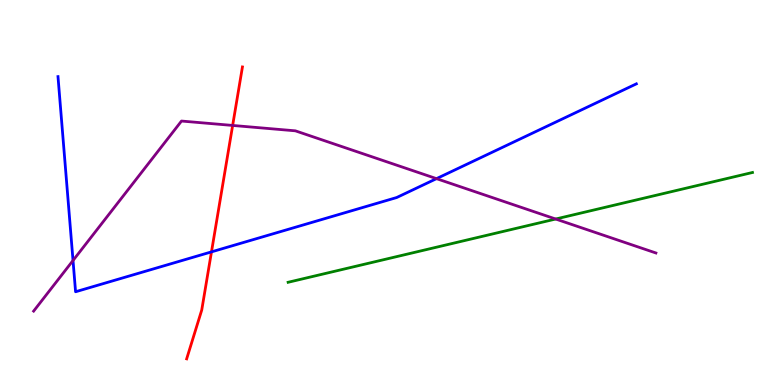[{'lines': ['blue', 'red'], 'intersections': [{'x': 2.73, 'y': 3.46}]}, {'lines': ['green', 'red'], 'intersections': []}, {'lines': ['purple', 'red'], 'intersections': [{'x': 3.0, 'y': 6.74}]}, {'lines': ['blue', 'green'], 'intersections': []}, {'lines': ['blue', 'purple'], 'intersections': [{'x': 0.942, 'y': 3.23}, {'x': 5.63, 'y': 5.36}]}, {'lines': ['green', 'purple'], 'intersections': [{'x': 7.17, 'y': 4.31}]}]